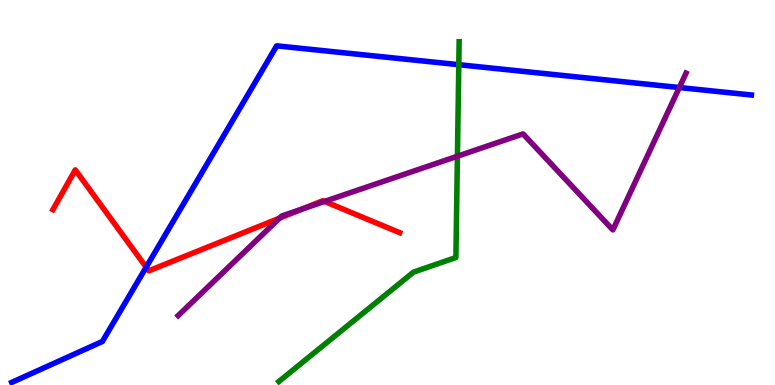[{'lines': ['blue', 'red'], 'intersections': [{'x': 1.89, 'y': 3.06}]}, {'lines': ['green', 'red'], 'intersections': []}, {'lines': ['purple', 'red'], 'intersections': [{'x': 3.61, 'y': 4.33}, {'x': 3.9, 'y': 4.57}, {'x': 4.19, 'y': 4.77}]}, {'lines': ['blue', 'green'], 'intersections': [{'x': 5.92, 'y': 8.32}]}, {'lines': ['blue', 'purple'], 'intersections': [{'x': 8.77, 'y': 7.73}]}, {'lines': ['green', 'purple'], 'intersections': [{'x': 5.9, 'y': 5.94}]}]